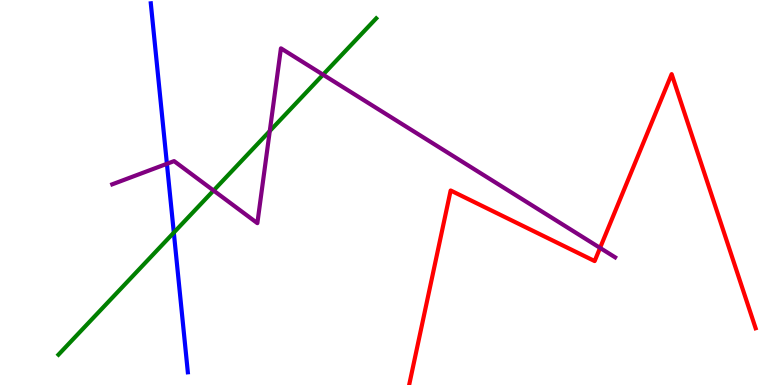[{'lines': ['blue', 'red'], 'intersections': []}, {'lines': ['green', 'red'], 'intersections': []}, {'lines': ['purple', 'red'], 'intersections': [{'x': 7.74, 'y': 3.56}]}, {'lines': ['blue', 'green'], 'intersections': [{'x': 2.24, 'y': 3.96}]}, {'lines': ['blue', 'purple'], 'intersections': [{'x': 2.15, 'y': 5.75}]}, {'lines': ['green', 'purple'], 'intersections': [{'x': 2.76, 'y': 5.05}, {'x': 3.48, 'y': 6.6}, {'x': 4.17, 'y': 8.06}]}]